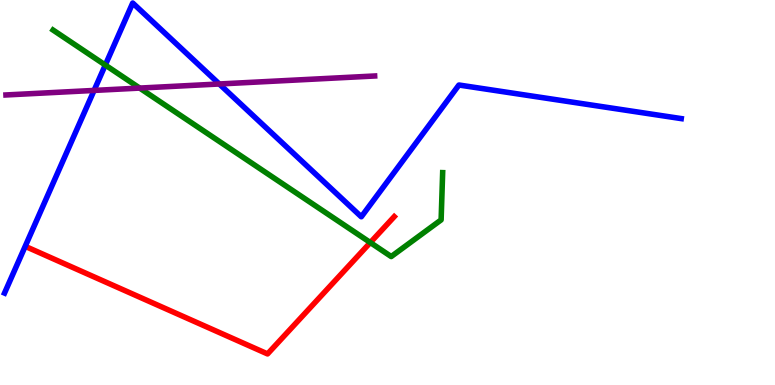[{'lines': ['blue', 'red'], 'intersections': []}, {'lines': ['green', 'red'], 'intersections': [{'x': 4.78, 'y': 3.7}]}, {'lines': ['purple', 'red'], 'intersections': []}, {'lines': ['blue', 'green'], 'intersections': [{'x': 1.36, 'y': 8.31}]}, {'lines': ['blue', 'purple'], 'intersections': [{'x': 1.21, 'y': 7.65}, {'x': 2.83, 'y': 7.82}]}, {'lines': ['green', 'purple'], 'intersections': [{'x': 1.8, 'y': 7.71}]}]